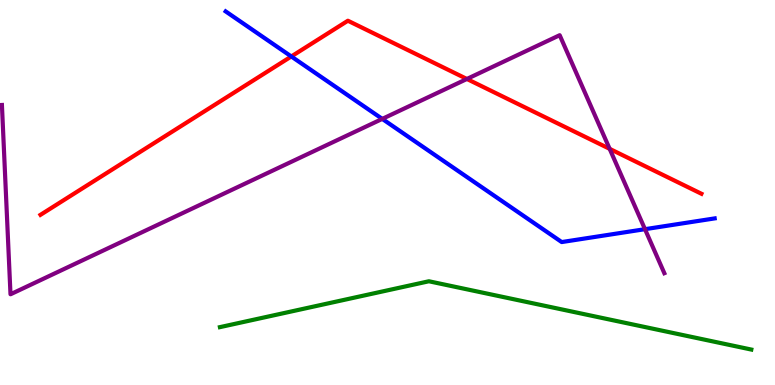[{'lines': ['blue', 'red'], 'intersections': [{'x': 3.76, 'y': 8.53}]}, {'lines': ['green', 'red'], 'intersections': []}, {'lines': ['purple', 'red'], 'intersections': [{'x': 6.02, 'y': 7.95}, {'x': 7.87, 'y': 6.13}]}, {'lines': ['blue', 'green'], 'intersections': []}, {'lines': ['blue', 'purple'], 'intersections': [{'x': 4.93, 'y': 6.91}, {'x': 8.32, 'y': 4.05}]}, {'lines': ['green', 'purple'], 'intersections': []}]